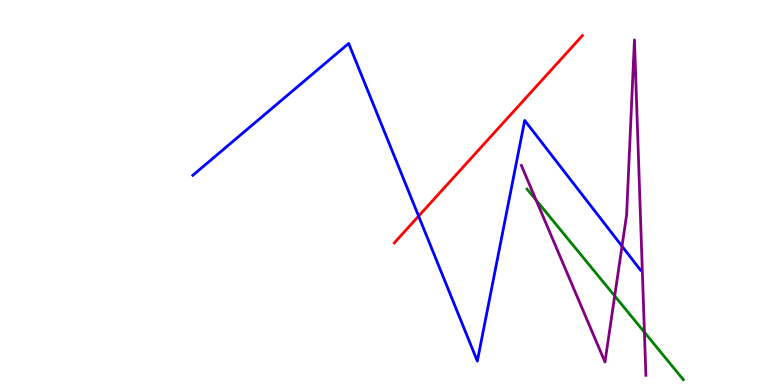[{'lines': ['blue', 'red'], 'intersections': [{'x': 5.4, 'y': 4.39}]}, {'lines': ['green', 'red'], 'intersections': []}, {'lines': ['purple', 'red'], 'intersections': []}, {'lines': ['blue', 'green'], 'intersections': []}, {'lines': ['blue', 'purple'], 'intersections': [{'x': 8.03, 'y': 3.61}]}, {'lines': ['green', 'purple'], 'intersections': [{'x': 6.92, 'y': 4.8}, {'x': 7.93, 'y': 2.31}, {'x': 8.32, 'y': 1.37}]}]